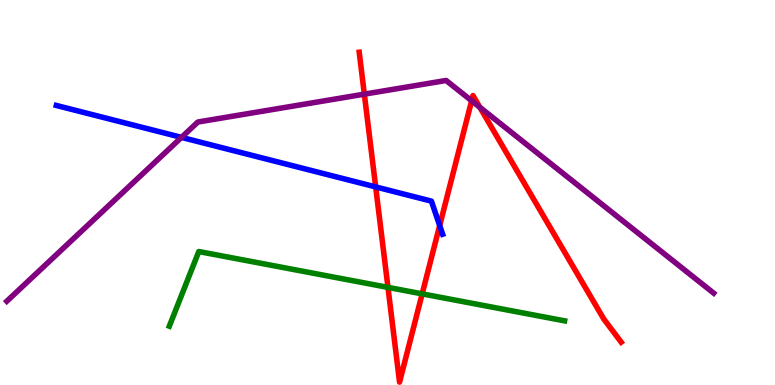[{'lines': ['blue', 'red'], 'intersections': [{'x': 4.85, 'y': 5.15}, {'x': 5.67, 'y': 4.14}]}, {'lines': ['green', 'red'], 'intersections': [{'x': 5.01, 'y': 2.54}, {'x': 5.45, 'y': 2.37}]}, {'lines': ['purple', 'red'], 'intersections': [{'x': 4.7, 'y': 7.55}, {'x': 6.09, 'y': 7.38}, {'x': 6.19, 'y': 7.21}]}, {'lines': ['blue', 'green'], 'intersections': []}, {'lines': ['blue', 'purple'], 'intersections': [{'x': 2.34, 'y': 6.43}]}, {'lines': ['green', 'purple'], 'intersections': []}]